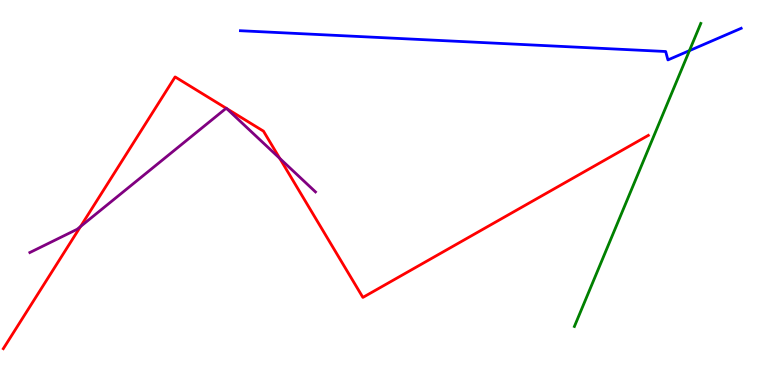[{'lines': ['blue', 'red'], 'intersections': []}, {'lines': ['green', 'red'], 'intersections': []}, {'lines': ['purple', 'red'], 'intersections': [{'x': 1.04, 'y': 4.12}, {'x': 2.92, 'y': 7.19}, {'x': 2.92, 'y': 7.18}, {'x': 3.61, 'y': 5.89}]}, {'lines': ['blue', 'green'], 'intersections': [{'x': 8.9, 'y': 8.68}]}, {'lines': ['blue', 'purple'], 'intersections': []}, {'lines': ['green', 'purple'], 'intersections': []}]